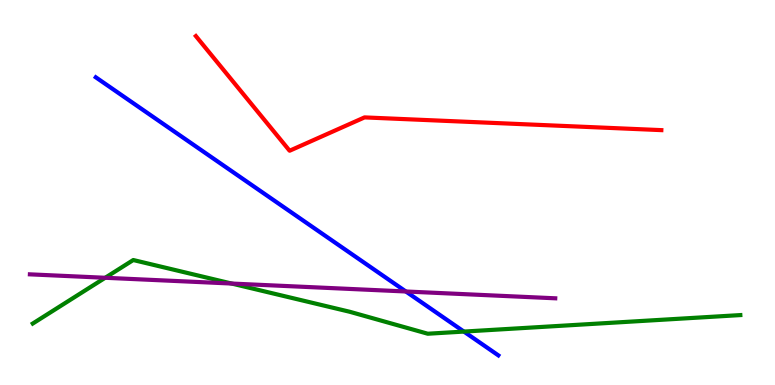[{'lines': ['blue', 'red'], 'intersections': []}, {'lines': ['green', 'red'], 'intersections': []}, {'lines': ['purple', 'red'], 'intersections': []}, {'lines': ['blue', 'green'], 'intersections': [{'x': 5.99, 'y': 1.39}]}, {'lines': ['blue', 'purple'], 'intersections': [{'x': 5.24, 'y': 2.43}]}, {'lines': ['green', 'purple'], 'intersections': [{'x': 1.36, 'y': 2.79}, {'x': 2.99, 'y': 2.64}]}]